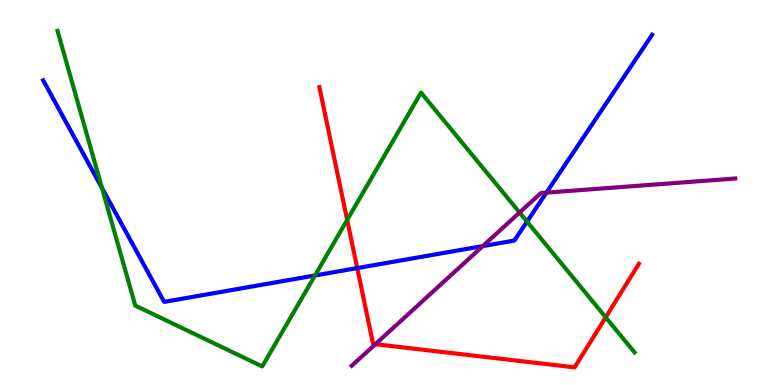[{'lines': ['blue', 'red'], 'intersections': [{'x': 4.61, 'y': 3.04}]}, {'lines': ['green', 'red'], 'intersections': [{'x': 4.48, 'y': 4.29}, {'x': 7.82, 'y': 1.76}]}, {'lines': ['purple', 'red'], 'intersections': [{'x': 4.84, 'y': 1.06}]}, {'lines': ['blue', 'green'], 'intersections': [{'x': 1.32, 'y': 5.12}, {'x': 4.06, 'y': 2.84}, {'x': 6.8, 'y': 4.24}]}, {'lines': ['blue', 'purple'], 'intersections': [{'x': 6.23, 'y': 3.61}, {'x': 7.05, 'y': 5.0}]}, {'lines': ['green', 'purple'], 'intersections': [{'x': 6.7, 'y': 4.48}]}]